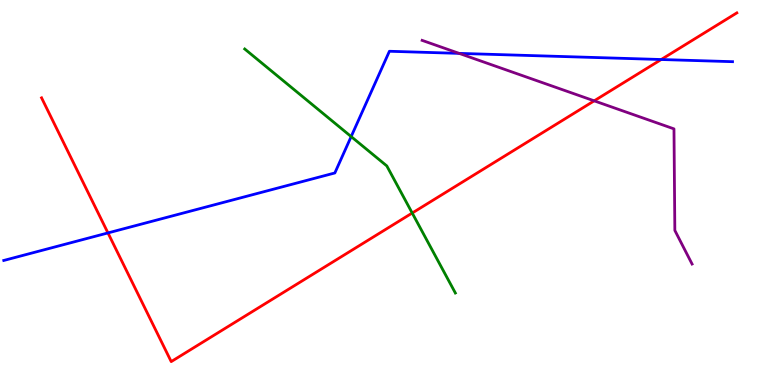[{'lines': ['blue', 'red'], 'intersections': [{'x': 1.39, 'y': 3.95}, {'x': 8.53, 'y': 8.45}]}, {'lines': ['green', 'red'], 'intersections': [{'x': 5.32, 'y': 4.47}]}, {'lines': ['purple', 'red'], 'intersections': [{'x': 7.67, 'y': 7.38}]}, {'lines': ['blue', 'green'], 'intersections': [{'x': 4.53, 'y': 6.45}]}, {'lines': ['blue', 'purple'], 'intersections': [{'x': 5.92, 'y': 8.61}]}, {'lines': ['green', 'purple'], 'intersections': []}]